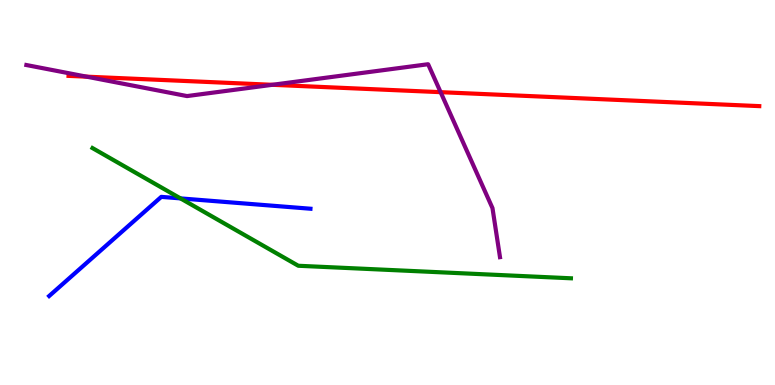[{'lines': ['blue', 'red'], 'intersections': []}, {'lines': ['green', 'red'], 'intersections': []}, {'lines': ['purple', 'red'], 'intersections': [{'x': 1.12, 'y': 8.01}, {'x': 3.51, 'y': 7.8}, {'x': 5.69, 'y': 7.61}]}, {'lines': ['blue', 'green'], 'intersections': [{'x': 2.33, 'y': 4.85}]}, {'lines': ['blue', 'purple'], 'intersections': []}, {'lines': ['green', 'purple'], 'intersections': []}]